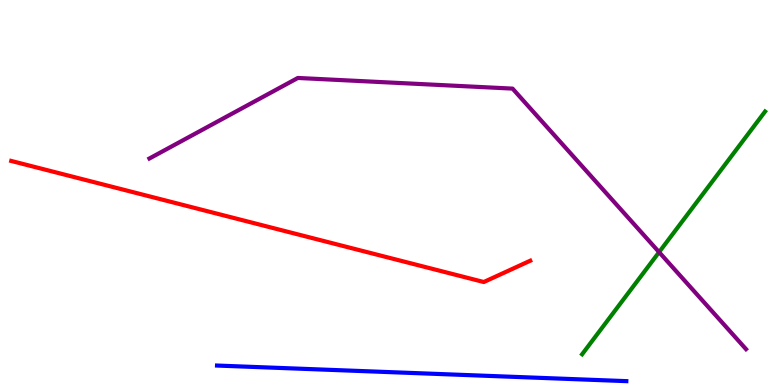[{'lines': ['blue', 'red'], 'intersections': []}, {'lines': ['green', 'red'], 'intersections': []}, {'lines': ['purple', 'red'], 'intersections': []}, {'lines': ['blue', 'green'], 'intersections': []}, {'lines': ['blue', 'purple'], 'intersections': []}, {'lines': ['green', 'purple'], 'intersections': [{'x': 8.5, 'y': 3.45}]}]